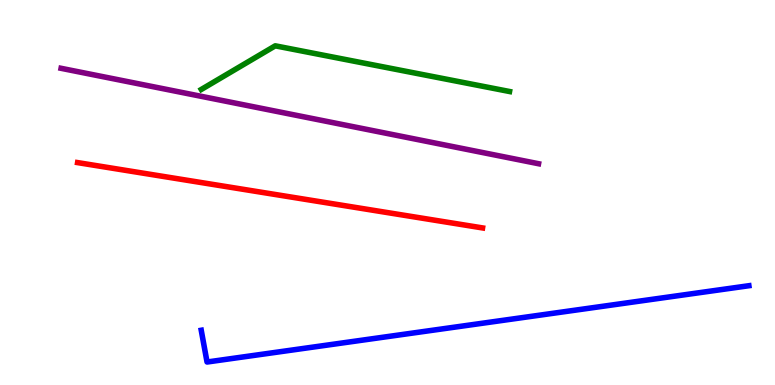[{'lines': ['blue', 'red'], 'intersections': []}, {'lines': ['green', 'red'], 'intersections': []}, {'lines': ['purple', 'red'], 'intersections': []}, {'lines': ['blue', 'green'], 'intersections': []}, {'lines': ['blue', 'purple'], 'intersections': []}, {'lines': ['green', 'purple'], 'intersections': []}]